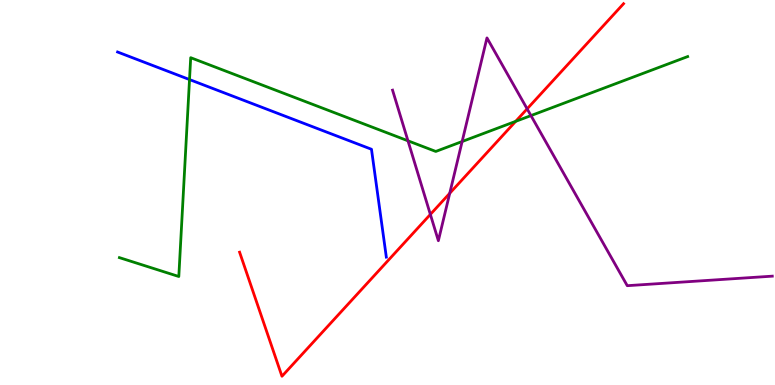[{'lines': ['blue', 'red'], 'intersections': []}, {'lines': ['green', 'red'], 'intersections': [{'x': 6.65, 'y': 6.85}]}, {'lines': ['purple', 'red'], 'intersections': [{'x': 5.55, 'y': 4.43}, {'x': 5.8, 'y': 4.98}, {'x': 6.8, 'y': 7.17}]}, {'lines': ['blue', 'green'], 'intersections': [{'x': 2.45, 'y': 7.93}]}, {'lines': ['blue', 'purple'], 'intersections': []}, {'lines': ['green', 'purple'], 'intersections': [{'x': 5.26, 'y': 6.34}, {'x': 5.96, 'y': 6.32}, {'x': 6.85, 'y': 7.0}]}]